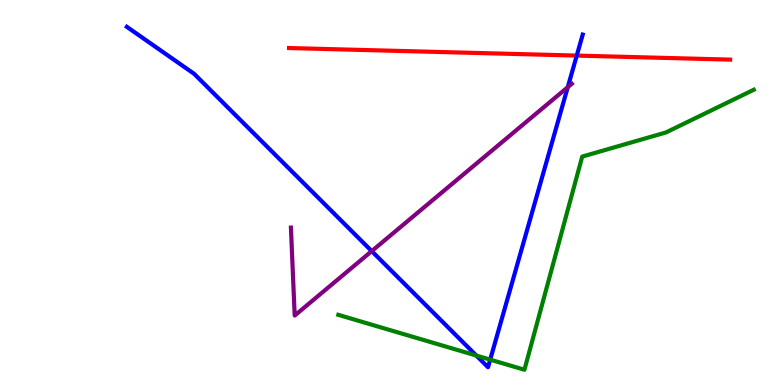[{'lines': ['blue', 'red'], 'intersections': [{'x': 7.44, 'y': 8.56}]}, {'lines': ['green', 'red'], 'intersections': []}, {'lines': ['purple', 'red'], 'intersections': []}, {'lines': ['blue', 'green'], 'intersections': [{'x': 6.15, 'y': 0.765}, {'x': 6.33, 'y': 0.659}]}, {'lines': ['blue', 'purple'], 'intersections': [{'x': 4.8, 'y': 3.48}, {'x': 7.33, 'y': 7.74}]}, {'lines': ['green', 'purple'], 'intersections': []}]